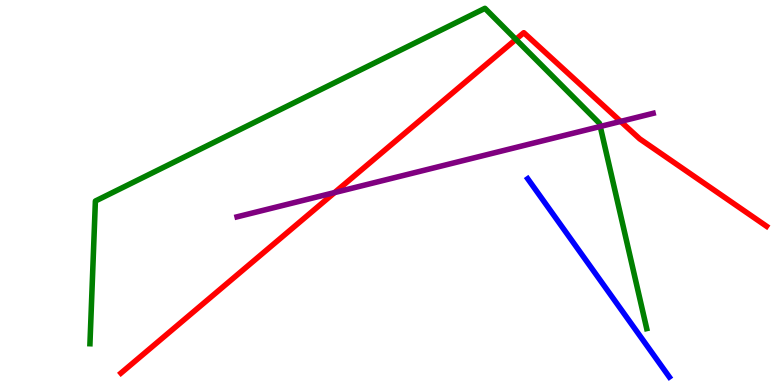[{'lines': ['blue', 'red'], 'intersections': []}, {'lines': ['green', 'red'], 'intersections': [{'x': 6.66, 'y': 8.98}]}, {'lines': ['purple', 'red'], 'intersections': [{'x': 4.32, 'y': 5.0}, {'x': 8.01, 'y': 6.85}]}, {'lines': ['blue', 'green'], 'intersections': []}, {'lines': ['blue', 'purple'], 'intersections': []}, {'lines': ['green', 'purple'], 'intersections': [{'x': 7.75, 'y': 6.71}]}]